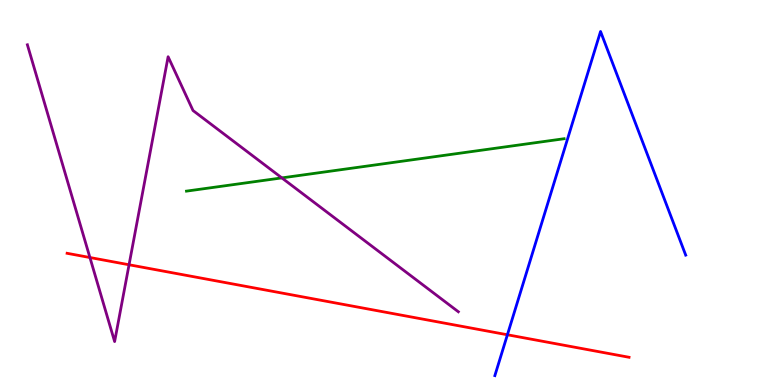[{'lines': ['blue', 'red'], 'intersections': [{'x': 6.55, 'y': 1.3}]}, {'lines': ['green', 'red'], 'intersections': []}, {'lines': ['purple', 'red'], 'intersections': [{'x': 1.16, 'y': 3.31}, {'x': 1.67, 'y': 3.12}]}, {'lines': ['blue', 'green'], 'intersections': []}, {'lines': ['blue', 'purple'], 'intersections': []}, {'lines': ['green', 'purple'], 'intersections': [{'x': 3.64, 'y': 5.38}]}]